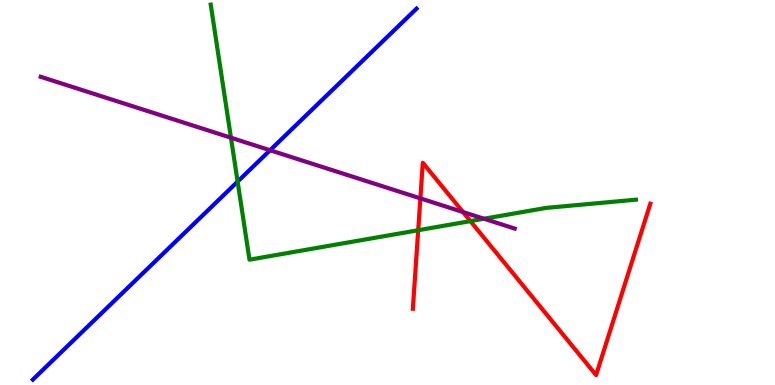[{'lines': ['blue', 'red'], 'intersections': []}, {'lines': ['green', 'red'], 'intersections': [{'x': 5.4, 'y': 4.02}, {'x': 6.07, 'y': 4.26}]}, {'lines': ['purple', 'red'], 'intersections': [{'x': 5.42, 'y': 4.85}, {'x': 5.97, 'y': 4.49}]}, {'lines': ['blue', 'green'], 'intersections': [{'x': 3.07, 'y': 5.28}]}, {'lines': ['blue', 'purple'], 'intersections': [{'x': 3.48, 'y': 6.1}]}, {'lines': ['green', 'purple'], 'intersections': [{'x': 2.98, 'y': 6.42}, {'x': 6.24, 'y': 4.32}]}]